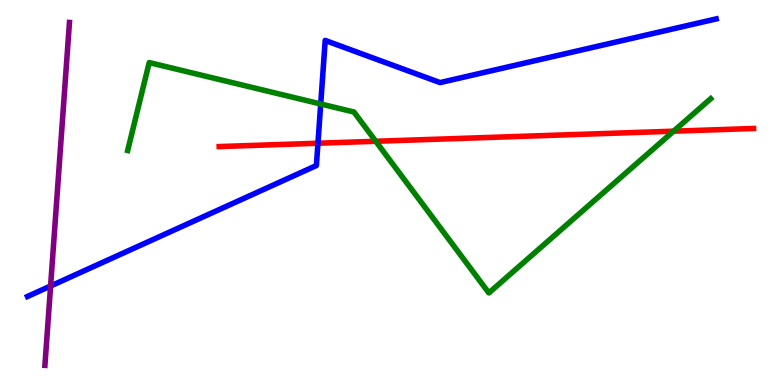[{'lines': ['blue', 'red'], 'intersections': [{'x': 4.1, 'y': 6.28}]}, {'lines': ['green', 'red'], 'intersections': [{'x': 4.85, 'y': 6.33}, {'x': 8.69, 'y': 6.59}]}, {'lines': ['purple', 'red'], 'intersections': []}, {'lines': ['blue', 'green'], 'intersections': [{'x': 4.14, 'y': 7.3}]}, {'lines': ['blue', 'purple'], 'intersections': [{'x': 0.653, 'y': 2.57}]}, {'lines': ['green', 'purple'], 'intersections': []}]